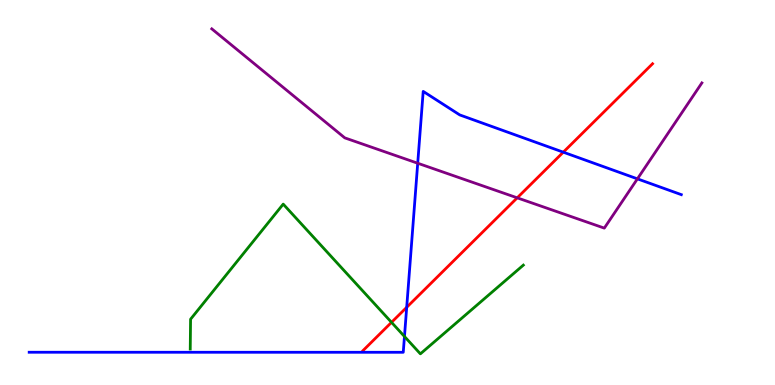[{'lines': ['blue', 'red'], 'intersections': [{'x': 5.25, 'y': 2.02}, {'x': 7.27, 'y': 6.05}]}, {'lines': ['green', 'red'], 'intersections': [{'x': 5.05, 'y': 1.63}]}, {'lines': ['purple', 'red'], 'intersections': [{'x': 6.67, 'y': 4.86}]}, {'lines': ['blue', 'green'], 'intersections': [{'x': 5.22, 'y': 1.26}]}, {'lines': ['blue', 'purple'], 'intersections': [{'x': 5.39, 'y': 5.76}, {'x': 8.22, 'y': 5.35}]}, {'lines': ['green', 'purple'], 'intersections': []}]